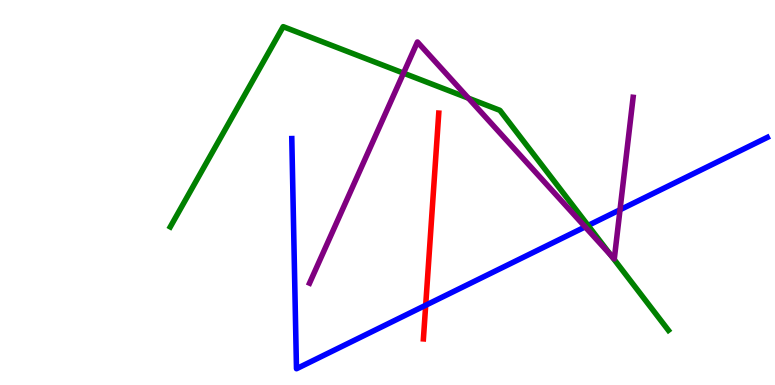[{'lines': ['blue', 'red'], 'intersections': [{'x': 5.49, 'y': 2.07}]}, {'lines': ['green', 'red'], 'intersections': []}, {'lines': ['purple', 'red'], 'intersections': []}, {'lines': ['blue', 'green'], 'intersections': [{'x': 7.59, 'y': 4.14}]}, {'lines': ['blue', 'purple'], 'intersections': [{'x': 7.55, 'y': 4.11}, {'x': 8.0, 'y': 4.55}]}, {'lines': ['green', 'purple'], 'intersections': [{'x': 5.21, 'y': 8.1}, {'x': 6.04, 'y': 7.45}, {'x': 7.89, 'y': 3.36}]}]